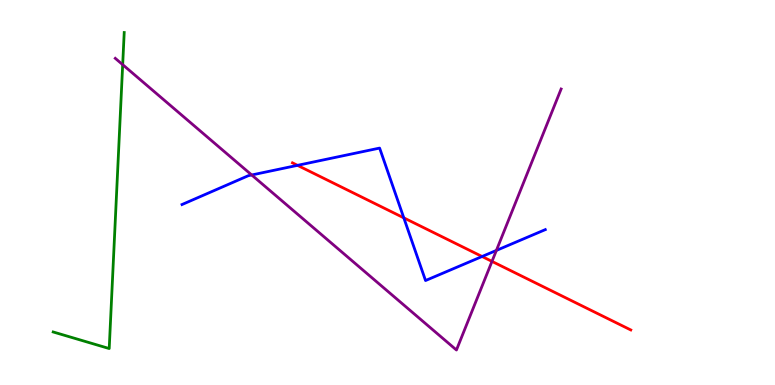[{'lines': ['blue', 'red'], 'intersections': [{'x': 3.84, 'y': 5.71}, {'x': 5.21, 'y': 4.34}, {'x': 6.22, 'y': 3.34}]}, {'lines': ['green', 'red'], 'intersections': []}, {'lines': ['purple', 'red'], 'intersections': [{'x': 6.35, 'y': 3.21}]}, {'lines': ['blue', 'green'], 'intersections': []}, {'lines': ['blue', 'purple'], 'intersections': [{'x': 3.25, 'y': 5.46}, {'x': 6.4, 'y': 3.5}]}, {'lines': ['green', 'purple'], 'intersections': [{'x': 1.58, 'y': 8.32}]}]